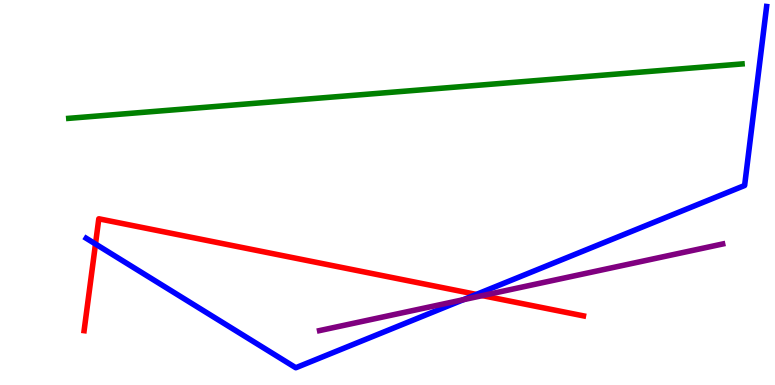[{'lines': ['blue', 'red'], 'intersections': [{'x': 1.23, 'y': 3.66}, {'x': 6.15, 'y': 2.35}]}, {'lines': ['green', 'red'], 'intersections': []}, {'lines': ['purple', 'red'], 'intersections': [{'x': 6.22, 'y': 2.32}]}, {'lines': ['blue', 'green'], 'intersections': []}, {'lines': ['blue', 'purple'], 'intersections': [{'x': 5.98, 'y': 2.22}]}, {'lines': ['green', 'purple'], 'intersections': []}]